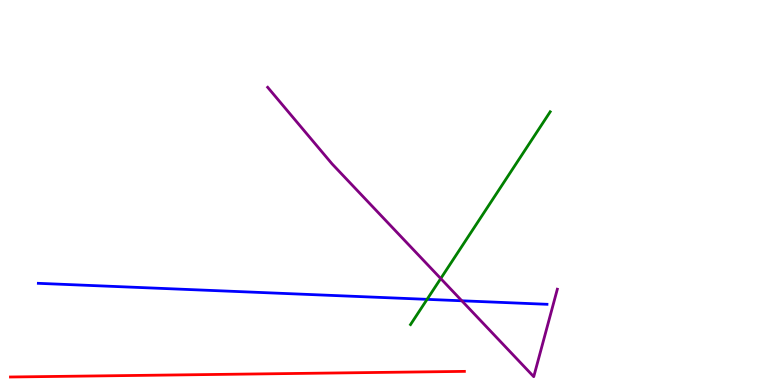[{'lines': ['blue', 'red'], 'intersections': []}, {'lines': ['green', 'red'], 'intersections': []}, {'lines': ['purple', 'red'], 'intersections': []}, {'lines': ['blue', 'green'], 'intersections': [{'x': 5.51, 'y': 2.22}]}, {'lines': ['blue', 'purple'], 'intersections': [{'x': 5.96, 'y': 2.19}]}, {'lines': ['green', 'purple'], 'intersections': [{'x': 5.69, 'y': 2.77}]}]